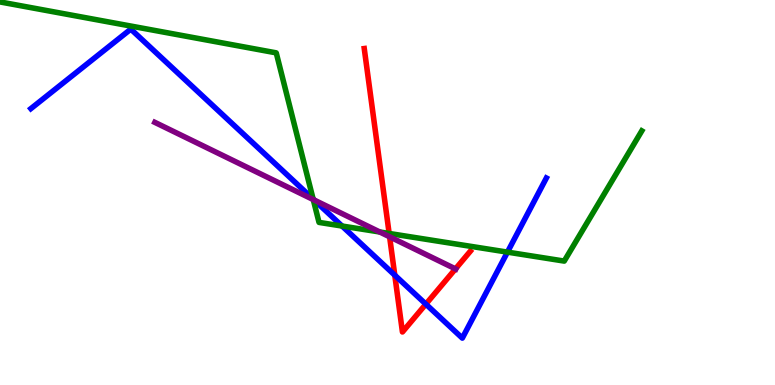[{'lines': ['blue', 'red'], 'intersections': [{'x': 5.09, 'y': 2.85}, {'x': 5.49, 'y': 2.1}]}, {'lines': ['green', 'red'], 'intersections': [{'x': 5.02, 'y': 3.94}]}, {'lines': ['purple', 'red'], 'intersections': [{'x': 5.03, 'y': 3.85}, {'x': 5.88, 'y': 3.02}]}, {'lines': ['blue', 'green'], 'intersections': [{'x': 4.04, 'y': 4.83}, {'x': 4.41, 'y': 4.13}, {'x': 6.55, 'y': 3.45}]}, {'lines': ['blue', 'purple'], 'intersections': [{'x': 4.05, 'y': 4.81}]}, {'lines': ['green', 'purple'], 'intersections': [{'x': 4.04, 'y': 4.82}, {'x': 4.9, 'y': 3.97}]}]